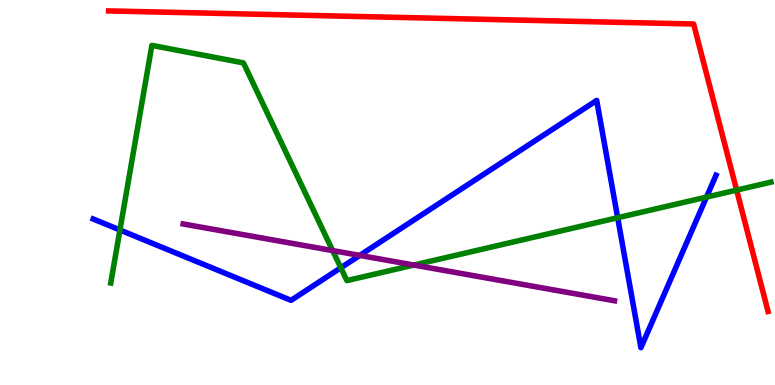[{'lines': ['blue', 'red'], 'intersections': []}, {'lines': ['green', 'red'], 'intersections': [{'x': 9.5, 'y': 5.06}]}, {'lines': ['purple', 'red'], 'intersections': []}, {'lines': ['blue', 'green'], 'intersections': [{'x': 1.55, 'y': 4.03}, {'x': 4.4, 'y': 3.04}, {'x': 7.97, 'y': 4.34}, {'x': 9.12, 'y': 4.88}]}, {'lines': ['blue', 'purple'], 'intersections': [{'x': 4.64, 'y': 3.37}]}, {'lines': ['green', 'purple'], 'intersections': [{'x': 4.29, 'y': 3.49}, {'x': 5.34, 'y': 3.12}]}]